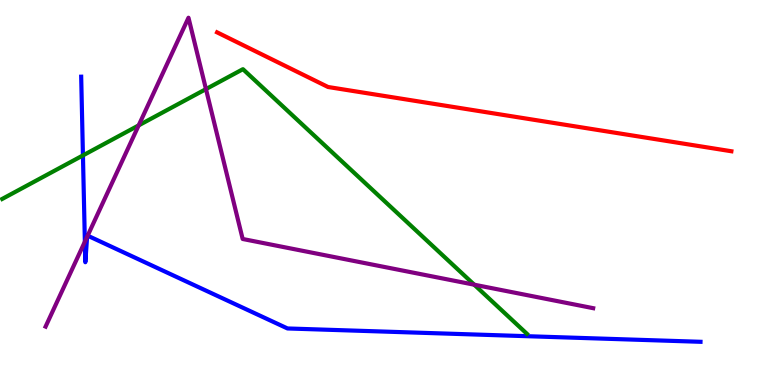[{'lines': ['blue', 'red'], 'intersections': []}, {'lines': ['green', 'red'], 'intersections': []}, {'lines': ['purple', 'red'], 'intersections': []}, {'lines': ['blue', 'green'], 'intersections': [{'x': 1.07, 'y': 5.96}]}, {'lines': ['blue', 'purple'], 'intersections': [{'x': 1.1, 'y': 3.72}, {'x': 1.12, 'y': 3.85}, {'x': 1.13, 'y': 3.88}]}, {'lines': ['green', 'purple'], 'intersections': [{'x': 1.79, 'y': 6.74}, {'x': 2.66, 'y': 7.69}, {'x': 6.12, 'y': 2.61}]}]